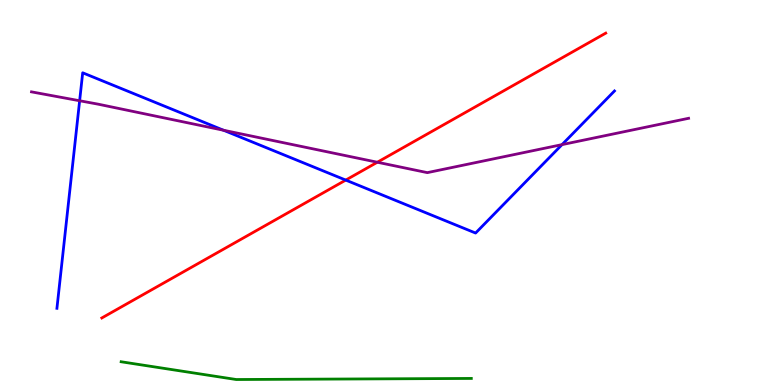[{'lines': ['blue', 'red'], 'intersections': [{'x': 4.46, 'y': 5.32}]}, {'lines': ['green', 'red'], 'intersections': []}, {'lines': ['purple', 'red'], 'intersections': [{'x': 4.87, 'y': 5.79}]}, {'lines': ['blue', 'green'], 'intersections': []}, {'lines': ['blue', 'purple'], 'intersections': [{'x': 1.03, 'y': 7.38}, {'x': 2.88, 'y': 6.62}, {'x': 7.25, 'y': 6.24}]}, {'lines': ['green', 'purple'], 'intersections': []}]